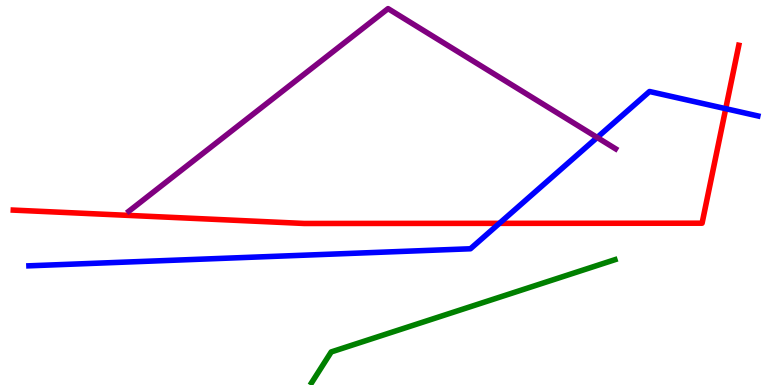[{'lines': ['blue', 'red'], 'intersections': [{'x': 6.44, 'y': 4.2}, {'x': 9.36, 'y': 7.18}]}, {'lines': ['green', 'red'], 'intersections': []}, {'lines': ['purple', 'red'], 'intersections': []}, {'lines': ['blue', 'green'], 'intersections': []}, {'lines': ['blue', 'purple'], 'intersections': [{'x': 7.71, 'y': 6.43}]}, {'lines': ['green', 'purple'], 'intersections': []}]